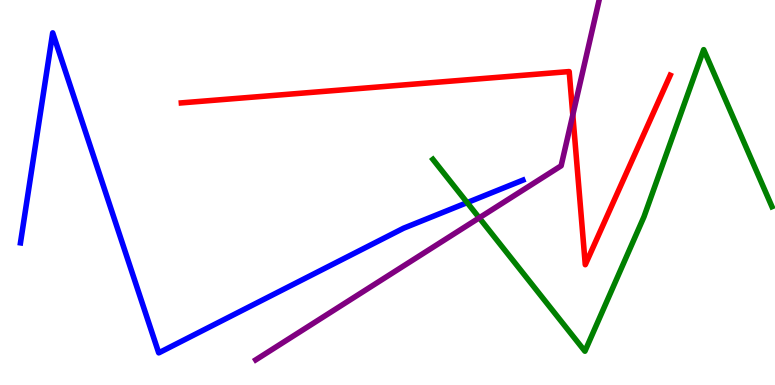[{'lines': ['blue', 'red'], 'intersections': []}, {'lines': ['green', 'red'], 'intersections': []}, {'lines': ['purple', 'red'], 'intersections': [{'x': 7.39, 'y': 7.01}]}, {'lines': ['blue', 'green'], 'intersections': [{'x': 6.03, 'y': 4.74}]}, {'lines': ['blue', 'purple'], 'intersections': []}, {'lines': ['green', 'purple'], 'intersections': [{'x': 6.18, 'y': 4.34}]}]